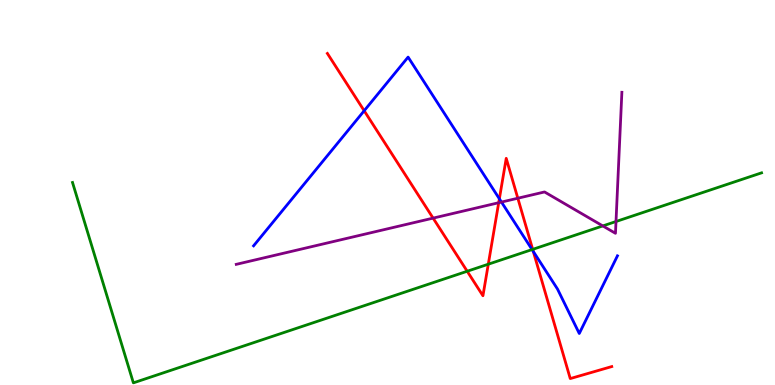[{'lines': ['blue', 'red'], 'intersections': [{'x': 4.7, 'y': 7.12}, {'x': 6.44, 'y': 4.84}, {'x': 6.88, 'y': 3.47}]}, {'lines': ['green', 'red'], 'intersections': [{'x': 6.03, 'y': 2.95}, {'x': 6.3, 'y': 3.14}, {'x': 6.87, 'y': 3.52}]}, {'lines': ['purple', 'red'], 'intersections': [{'x': 5.59, 'y': 4.33}, {'x': 6.43, 'y': 4.73}, {'x': 6.68, 'y': 4.85}]}, {'lines': ['blue', 'green'], 'intersections': [{'x': 6.87, 'y': 3.52}]}, {'lines': ['blue', 'purple'], 'intersections': [{'x': 6.47, 'y': 4.75}]}, {'lines': ['green', 'purple'], 'intersections': [{'x': 7.78, 'y': 4.13}, {'x': 7.95, 'y': 4.25}]}]